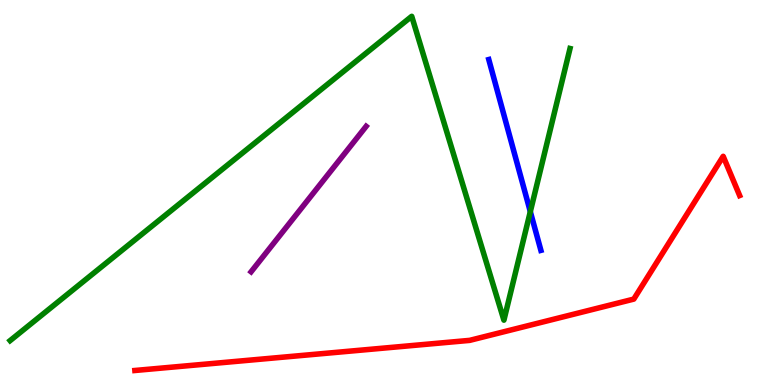[{'lines': ['blue', 'red'], 'intersections': []}, {'lines': ['green', 'red'], 'intersections': []}, {'lines': ['purple', 'red'], 'intersections': []}, {'lines': ['blue', 'green'], 'intersections': [{'x': 6.84, 'y': 4.5}]}, {'lines': ['blue', 'purple'], 'intersections': []}, {'lines': ['green', 'purple'], 'intersections': []}]